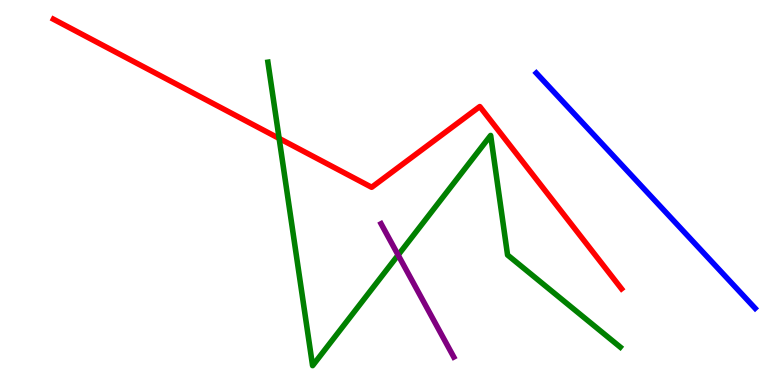[{'lines': ['blue', 'red'], 'intersections': []}, {'lines': ['green', 'red'], 'intersections': [{'x': 3.6, 'y': 6.4}]}, {'lines': ['purple', 'red'], 'intersections': []}, {'lines': ['blue', 'green'], 'intersections': []}, {'lines': ['blue', 'purple'], 'intersections': []}, {'lines': ['green', 'purple'], 'intersections': [{'x': 5.14, 'y': 3.38}]}]